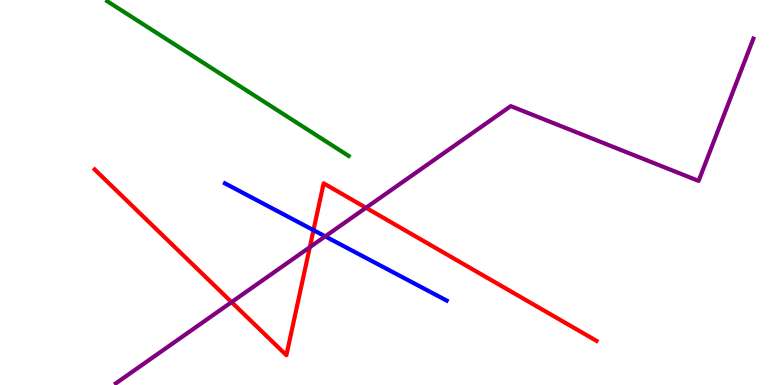[{'lines': ['blue', 'red'], 'intersections': [{'x': 4.05, 'y': 4.02}]}, {'lines': ['green', 'red'], 'intersections': []}, {'lines': ['purple', 'red'], 'intersections': [{'x': 2.99, 'y': 2.15}, {'x': 4.0, 'y': 3.58}, {'x': 4.72, 'y': 4.6}]}, {'lines': ['blue', 'green'], 'intersections': []}, {'lines': ['blue', 'purple'], 'intersections': [{'x': 4.2, 'y': 3.86}]}, {'lines': ['green', 'purple'], 'intersections': []}]